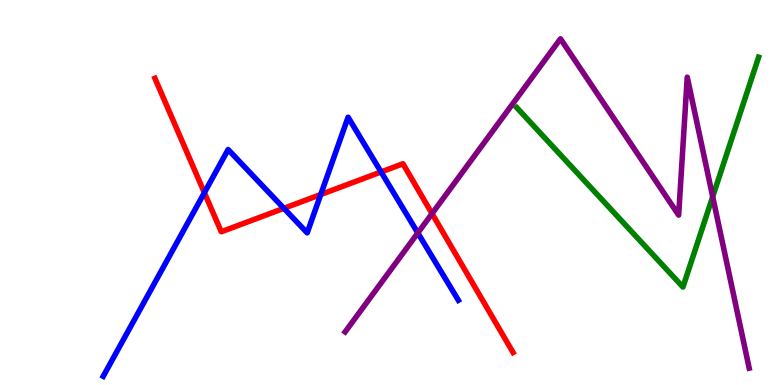[{'lines': ['blue', 'red'], 'intersections': [{'x': 2.64, 'y': 5.0}, {'x': 3.66, 'y': 4.59}, {'x': 4.14, 'y': 4.95}, {'x': 4.92, 'y': 5.53}]}, {'lines': ['green', 'red'], 'intersections': []}, {'lines': ['purple', 'red'], 'intersections': [{'x': 5.57, 'y': 4.45}]}, {'lines': ['blue', 'green'], 'intersections': []}, {'lines': ['blue', 'purple'], 'intersections': [{'x': 5.39, 'y': 3.95}]}, {'lines': ['green', 'purple'], 'intersections': [{'x': 9.2, 'y': 4.89}]}]